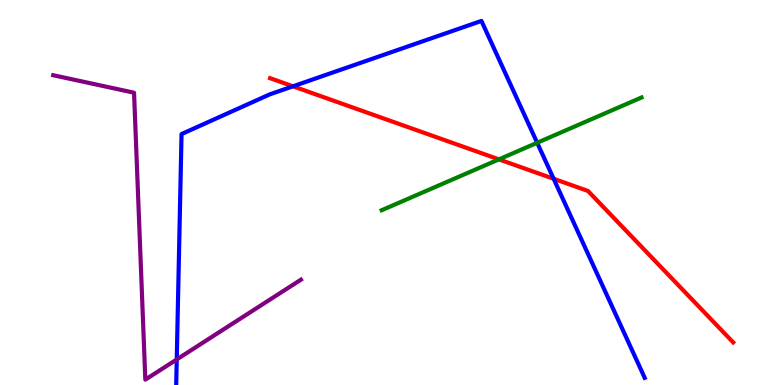[{'lines': ['blue', 'red'], 'intersections': [{'x': 3.78, 'y': 7.76}, {'x': 7.14, 'y': 5.36}]}, {'lines': ['green', 'red'], 'intersections': [{'x': 6.44, 'y': 5.86}]}, {'lines': ['purple', 'red'], 'intersections': []}, {'lines': ['blue', 'green'], 'intersections': [{'x': 6.93, 'y': 6.29}]}, {'lines': ['blue', 'purple'], 'intersections': [{'x': 2.28, 'y': 0.664}]}, {'lines': ['green', 'purple'], 'intersections': []}]